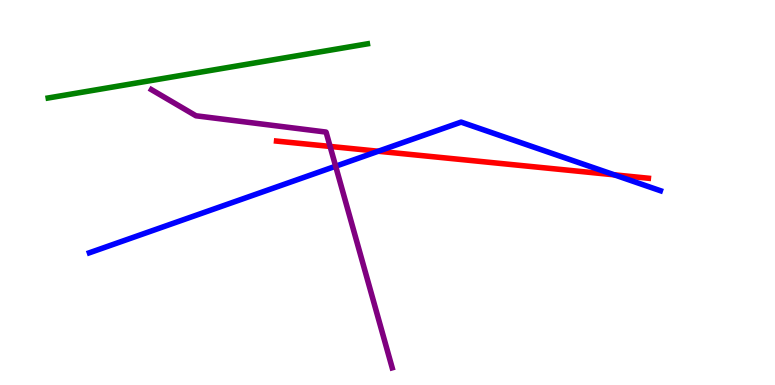[{'lines': ['blue', 'red'], 'intersections': [{'x': 4.88, 'y': 6.07}, {'x': 7.93, 'y': 5.46}]}, {'lines': ['green', 'red'], 'intersections': []}, {'lines': ['purple', 'red'], 'intersections': [{'x': 4.26, 'y': 6.2}]}, {'lines': ['blue', 'green'], 'intersections': []}, {'lines': ['blue', 'purple'], 'intersections': [{'x': 4.33, 'y': 5.68}]}, {'lines': ['green', 'purple'], 'intersections': []}]